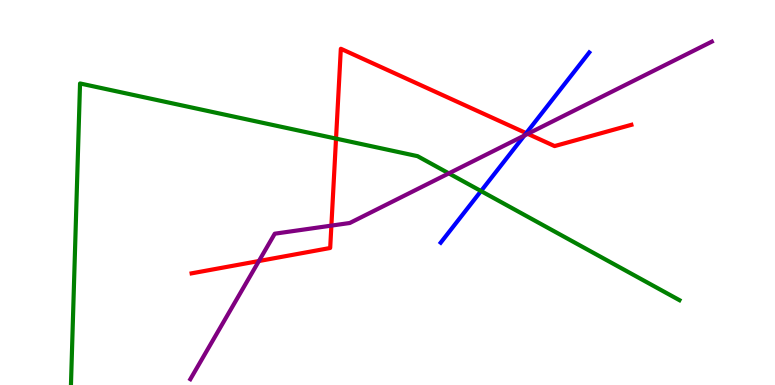[{'lines': ['blue', 'red'], 'intersections': [{'x': 6.79, 'y': 6.54}]}, {'lines': ['green', 'red'], 'intersections': [{'x': 4.34, 'y': 6.4}]}, {'lines': ['purple', 'red'], 'intersections': [{'x': 3.34, 'y': 3.22}, {'x': 4.28, 'y': 4.14}, {'x': 6.81, 'y': 6.52}]}, {'lines': ['blue', 'green'], 'intersections': [{'x': 6.21, 'y': 5.04}]}, {'lines': ['blue', 'purple'], 'intersections': [{'x': 6.77, 'y': 6.48}]}, {'lines': ['green', 'purple'], 'intersections': [{'x': 5.79, 'y': 5.5}]}]